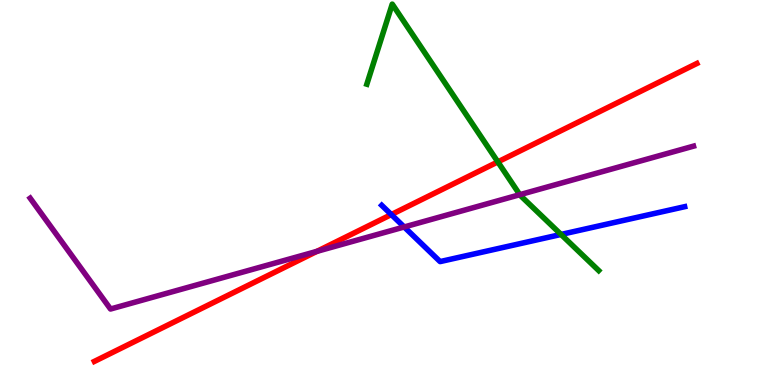[{'lines': ['blue', 'red'], 'intersections': [{'x': 5.05, 'y': 4.43}]}, {'lines': ['green', 'red'], 'intersections': [{'x': 6.42, 'y': 5.8}]}, {'lines': ['purple', 'red'], 'intersections': [{'x': 4.09, 'y': 3.47}]}, {'lines': ['blue', 'green'], 'intersections': [{'x': 7.24, 'y': 3.91}]}, {'lines': ['blue', 'purple'], 'intersections': [{'x': 5.22, 'y': 4.1}]}, {'lines': ['green', 'purple'], 'intersections': [{'x': 6.71, 'y': 4.94}]}]